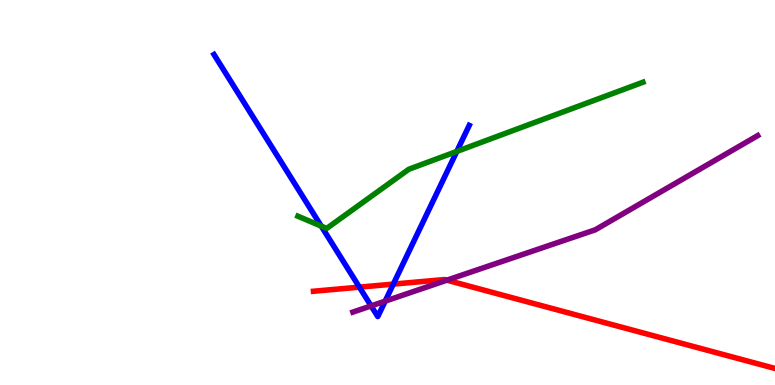[{'lines': ['blue', 'red'], 'intersections': [{'x': 4.64, 'y': 2.54}, {'x': 5.07, 'y': 2.62}]}, {'lines': ['green', 'red'], 'intersections': []}, {'lines': ['purple', 'red'], 'intersections': [{'x': 5.77, 'y': 2.72}]}, {'lines': ['blue', 'green'], 'intersections': [{'x': 4.15, 'y': 4.13}, {'x': 5.89, 'y': 6.07}]}, {'lines': ['blue', 'purple'], 'intersections': [{'x': 4.79, 'y': 2.05}, {'x': 4.97, 'y': 2.18}]}, {'lines': ['green', 'purple'], 'intersections': []}]